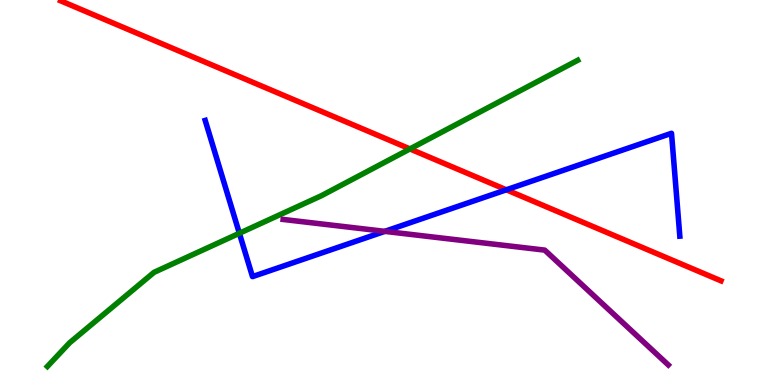[{'lines': ['blue', 'red'], 'intersections': [{'x': 6.53, 'y': 5.07}]}, {'lines': ['green', 'red'], 'intersections': [{'x': 5.29, 'y': 6.13}]}, {'lines': ['purple', 'red'], 'intersections': []}, {'lines': ['blue', 'green'], 'intersections': [{'x': 3.09, 'y': 3.94}]}, {'lines': ['blue', 'purple'], 'intersections': [{'x': 4.97, 'y': 3.99}]}, {'lines': ['green', 'purple'], 'intersections': []}]